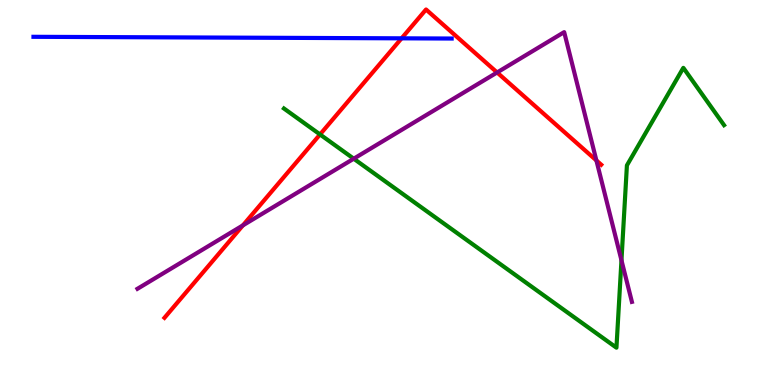[{'lines': ['blue', 'red'], 'intersections': [{'x': 5.18, 'y': 9.0}]}, {'lines': ['green', 'red'], 'intersections': [{'x': 4.13, 'y': 6.51}]}, {'lines': ['purple', 'red'], 'intersections': [{'x': 3.13, 'y': 4.15}, {'x': 6.41, 'y': 8.12}, {'x': 7.7, 'y': 5.83}]}, {'lines': ['blue', 'green'], 'intersections': []}, {'lines': ['blue', 'purple'], 'intersections': []}, {'lines': ['green', 'purple'], 'intersections': [{'x': 4.56, 'y': 5.88}, {'x': 8.02, 'y': 3.24}]}]